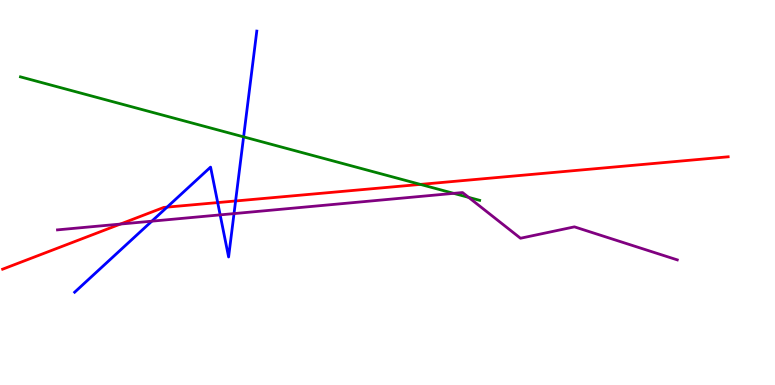[{'lines': ['blue', 'red'], 'intersections': [{'x': 2.16, 'y': 4.62}, {'x': 2.81, 'y': 4.74}, {'x': 3.04, 'y': 4.78}]}, {'lines': ['green', 'red'], 'intersections': [{'x': 5.42, 'y': 5.21}]}, {'lines': ['purple', 'red'], 'intersections': [{'x': 1.55, 'y': 4.18}]}, {'lines': ['blue', 'green'], 'intersections': [{'x': 3.14, 'y': 6.45}]}, {'lines': ['blue', 'purple'], 'intersections': [{'x': 1.96, 'y': 4.26}, {'x': 2.84, 'y': 4.42}, {'x': 3.02, 'y': 4.45}]}, {'lines': ['green', 'purple'], 'intersections': [{'x': 5.85, 'y': 4.98}, {'x': 6.05, 'y': 4.87}]}]